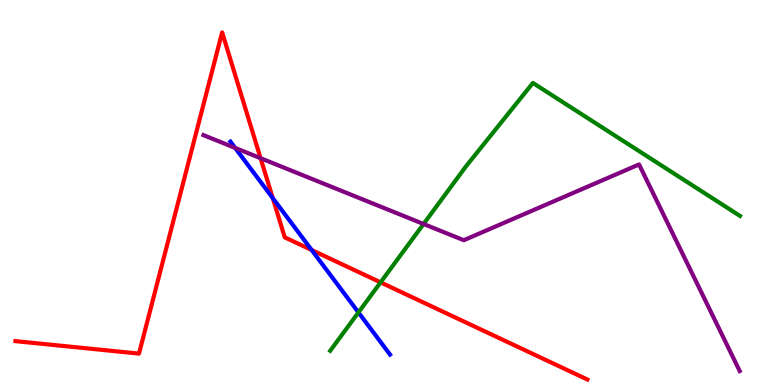[{'lines': ['blue', 'red'], 'intersections': [{'x': 3.52, 'y': 4.85}, {'x': 4.02, 'y': 3.51}]}, {'lines': ['green', 'red'], 'intersections': [{'x': 4.91, 'y': 2.67}]}, {'lines': ['purple', 'red'], 'intersections': [{'x': 3.36, 'y': 5.89}]}, {'lines': ['blue', 'green'], 'intersections': [{'x': 4.63, 'y': 1.89}]}, {'lines': ['blue', 'purple'], 'intersections': [{'x': 3.03, 'y': 6.16}]}, {'lines': ['green', 'purple'], 'intersections': [{'x': 5.47, 'y': 4.18}]}]